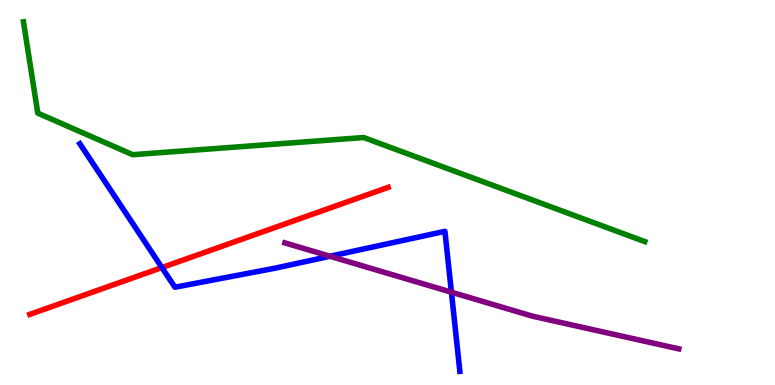[{'lines': ['blue', 'red'], 'intersections': [{'x': 2.09, 'y': 3.05}]}, {'lines': ['green', 'red'], 'intersections': []}, {'lines': ['purple', 'red'], 'intersections': []}, {'lines': ['blue', 'green'], 'intersections': []}, {'lines': ['blue', 'purple'], 'intersections': [{'x': 4.26, 'y': 3.34}, {'x': 5.82, 'y': 2.41}]}, {'lines': ['green', 'purple'], 'intersections': []}]